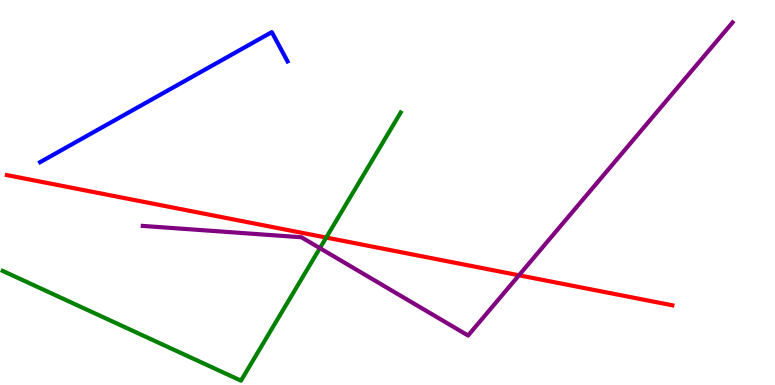[{'lines': ['blue', 'red'], 'intersections': []}, {'lines': ['green', 'red'], 'intersections': [{'x': 4.21, 'y': 3.83}]}, {'lines': ['purple', 'red'], 'intersections': [{'x': 6.7, 'y': 2.85}]}, {'lines': ['blue', 'green'], 'intersections': []}, {'lines': ['blue', 'purple'], 'intersections': []}, {'lines': ['green', 'purple'], 'intersections': [{'x': 4.13, 'y': 3.55}]}]